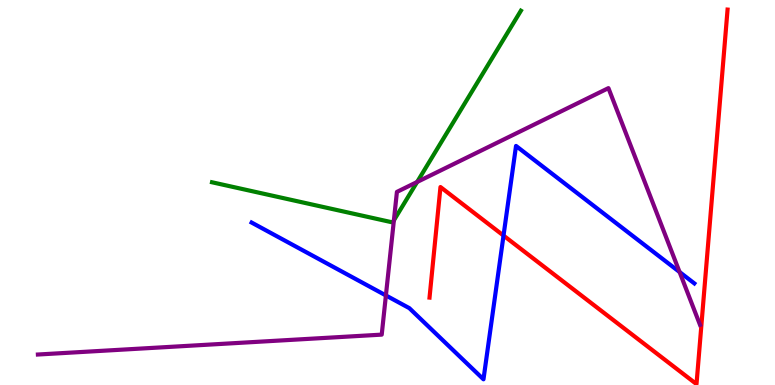[{'lines': ['blue', 'red'], 'intersections': [{'x': 6.5, 'y': 3.88}]}, {'lines': ['green', 'red'], 'intersections': []}, {'lines': ['purple', 'red'], 'intersections': []}, {'lines': ['blue', 'green'], 'intersections': []}, {'lines': ['blue', 'purple'], 'intersections': [{'x': 4.98, 'y': 2.33}, {'x': 8.77, 'y': 2.93}]}, {'lines': ['green', 'purple'], 'intersections': [{'x': 5.08, 'y': 4.28}, {'x': 5.38, 'y': 5.27}]}]